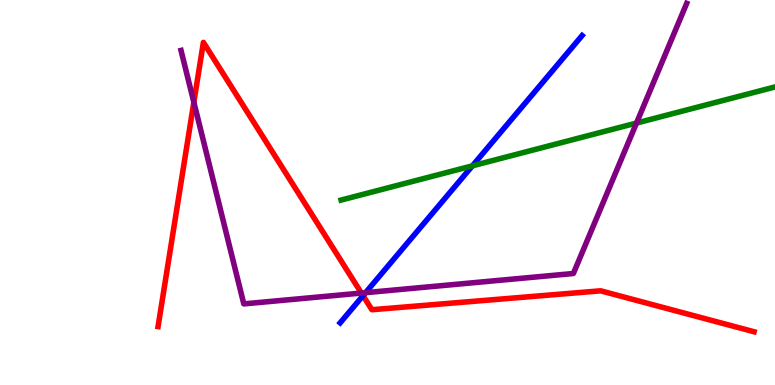[{'lines': ['blue', 'red'], 'intersections': [{'x': 4.68, 'y': 2.32}]}, {'lines': ['green', 'red'], 'intersections': []}, {'lines': ['purple', 'red'], 'intersections': [{'x': 2.5, 'y': 7.35}, {'x': 4.66, 'y': 2.39}]}, {'lines': ['blue', 'green'], 'intersections': [{'x': 6.1, 'y': 5.69}]}, {'lines': ['blue', 'purple'], 'intersections': [{'x': 4.72, 'y': 2.4}]}, {'lines': ['green', 'purple'], 'intersections': [{'x': 8.21, 'y': 6.8}]}]